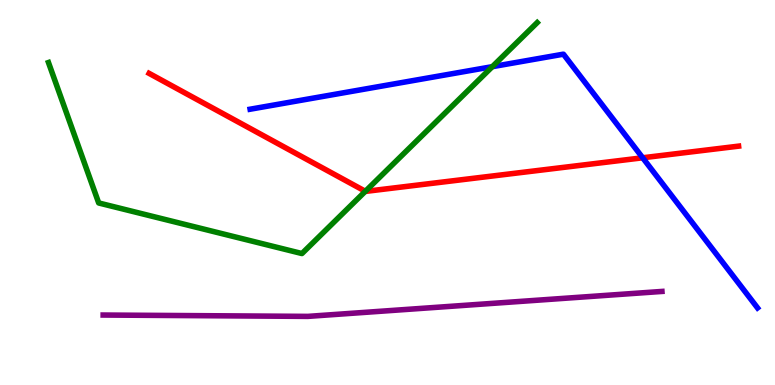[{'lines': ['blue', 'red'], 'intersections': [{'x': 8.29, 'y': 5.9}]}, {'lines': ['green', 'red'], 'intersections': [{'x': 4.71, 'y': 5.03}]}, {'lines': ['purple', 'red'], 'intersections': []}, {'lines': ['blue', 'green'], 'intersections': [{'x': 6.35, 'y': 8.27}]}, {'lines': ['blue', 'purple'], 'intersections': []}, {'lines': ['green', 'purple'], 'intersections': []}]